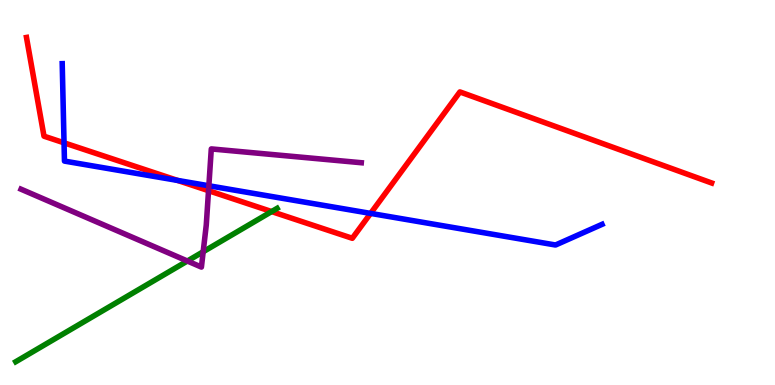[{'lines': ['blue', 'red'], 'intersections': [{'x': 0.826, 'y': 6.29}, {'x': 2.29, 'y': 5.31}, {'x': 4.78, 'y': 4.46}]}, {'lines': ['green', 'red'], 'intersections': [{'x': 3.5, 'y': 4.5}]}, {'lines': ['purple', 'red'], 'intersections': [{'x': 2.69, 'y': 5.05}]}, {'lines': ['blue', 'green'], 'intersections': []}, {'lines': ['blue', 'purple'], 'intersections': [{'x': 2.69, 'y': 5.17}]}, {'lines': ['green', 'purple'], 'intersections': [{'x': 2.42, 'y': 3.22}, {'x': 2.62, 'y': 3.46}]}]